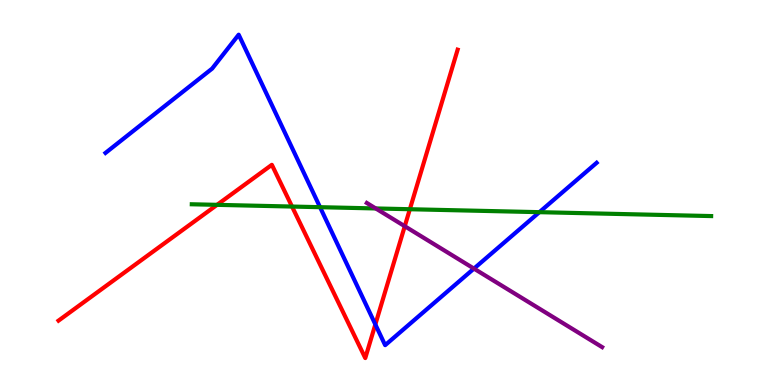[{'lines': ['blue', 'red'], 'intersections': [{'x': 4.84, 'y': 1.57}]}, {'lines': ['green', 'red'], 'intersections': [{'x': 2.8, 'y': 4.68}, {'x': 3.77, 'y': 4.64}, {'x': 5.29, 'y': 4.57}]}, {'lines': ['purple', 'red'], 'intersections': [{'x': 5.22, 'y': 4.12}]}, {'lines': ['blue', 'green'], 'intersections': [{'x': 4.13, 'y': 4.62}, {'x': 6.96, 'y': 4.49}]}, {'lines': ['blue', 'purple'], 'intersections': [{'x': 6.12, 'y': 3.02}]}, {'lines': ['green', 'purple'], 'intersections': [{'x': 4.85, 'y': 4.59}]}]